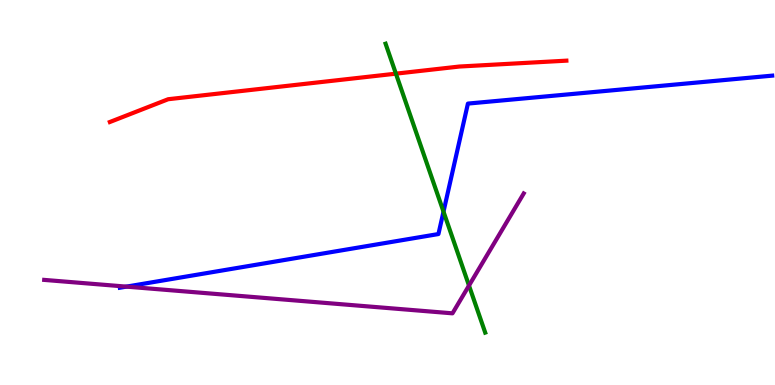[{'lines': ['blue', 'red'], 'intersections': []}, {'lines': ['green', 'red'], 'intersections': [{'x': 5.11, 'y': 8.09}]}, {'lines': ['purple', 'red'], 'intersections': []}, {'lines': ['blue', 'green'], 'intersections': [{'x': 5.72, 'y': 4.5}]}, {'lines': ['blue', 'purple'], 'intersections': [{'x': 1.63, 'y': 2.56}]}, {'lines': ['green', 'purple'], 'intersections': [{'x': 6.05, 'y': 2.58}]}]